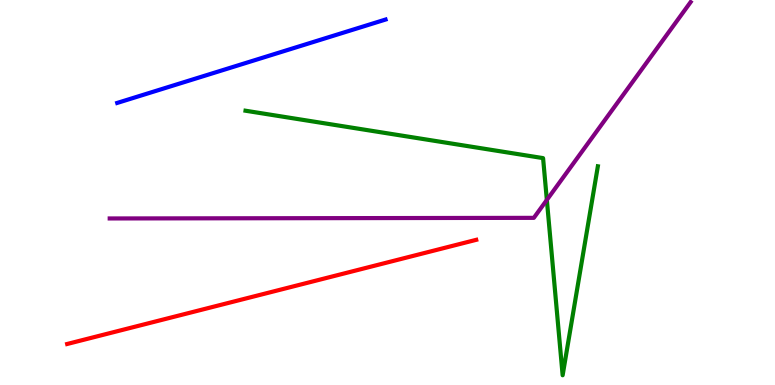[{'lines': ['blue', 'red'], 'intersections': []}, {'lines': ['green', 'red'], 'intersections': []}, {'lines': ['purple', 'red'], 'intersections': []}, {'lines': ['blue', 'green'], 'intersections': []}, {'lines': ['blue', 'purple'], 'intersections': []}, {'lines': ['green', 'purple'], 'intersections': [{'x': 7.06, 'y': 4.81}]}]